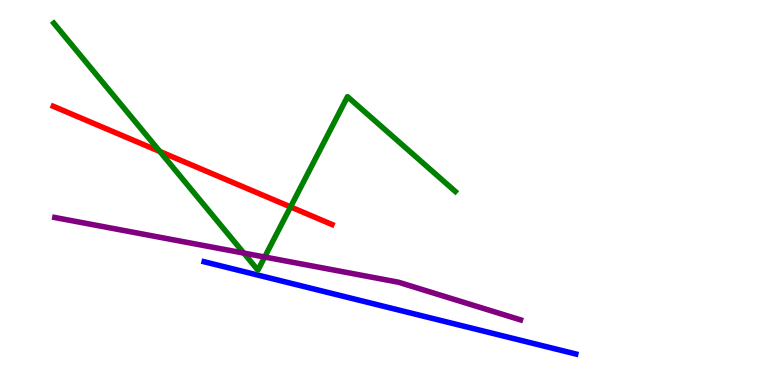[{'lines': ['blue', 'red'], 'intersections': []}, {'lines': ['green', 'red'], 'intersections': [{'x': 2.06, 'y': 6.07}, {'x': 3.75, 'y': 4.63}]}, {'lines': ['purple', 'red'], 'intersections': []}, {'lines': ['blue', 'green'], 'intersections': []}, {'lines': ['blue', 'purple'], 'intersections': []}, {'lines': ['green', 'purple'], 'intersections': [{'x': 3.15, 'y': 3.43}, {'x': 3.42, 'y': 3.32}]}]